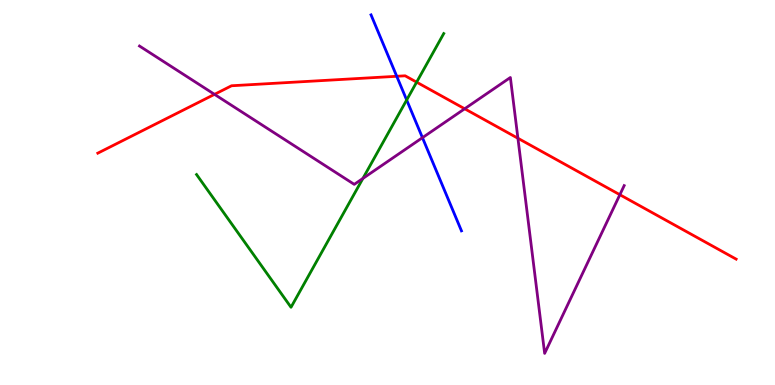[{'lines': ['blue', 'red'], 'intersections': [{'x': 5.12, 'y': 8.02}]}, {'lines': ['green', 'red'], 'intersections': [{'x': 5.38, 'y': 7.87}]}, {'lines': ['purple', 'red'], 'intersections': [{'x': 2.77, 'y': 7.55}, {'x': 6.0, 'y': 7.17}, {'x': 6.68, 'y': 6.41}, {'x': 8.0, 'y': 4.94}]}, {'lines': ['blue', 'green'], 'intersections': [{'x': 5.25, 'y': 7.4}]}, {'lines': ['blue', 'purple'], 'intersections': [{'x': 5.45, 'y': 6.42}]}, {'lines': ['green', 'purple'], 'intersections': [{'x': 4.68, 'y': 5.37}]}]